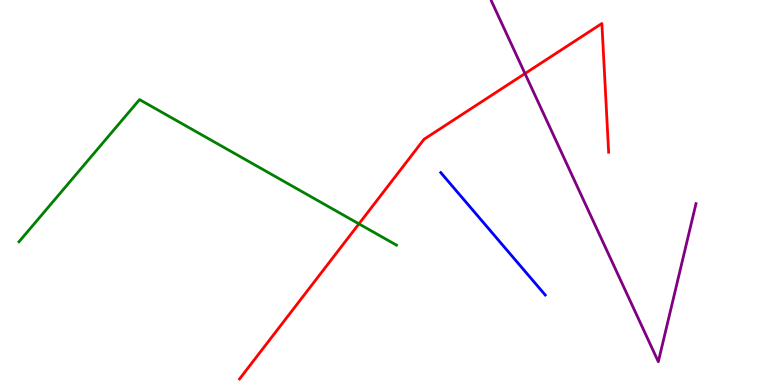[{'lines': ['blue', 'red'], 'intersections': []}, {'lines': ['green', 'red'], 'intersections': [{'x': 4.63, 'y': 4.19}]}, {'lines': ['purple', 'red'], 'intersections': [{'x': 6.77, 'y': 8.09}]}, {'lines': ['blue', 'green'], 'intersections': []}, {'lines': ['blue', 'purple'], 'intersections': []}, {'lines': ['green', 'purple'], 'intersections': []}]